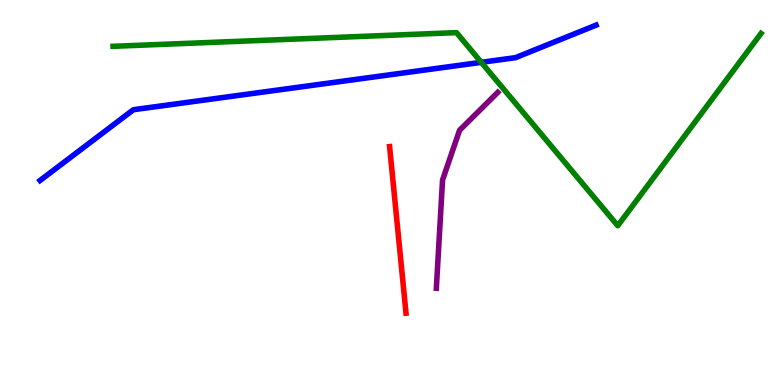[{'lines': ['blue', 'red'], 'intersections': []}, {'lines': ['green', 'red'], 'intersections': []}, {'lines': ['purple', 'red'], 'intersections': []}, {'lines': ['blue', 'green'], 'intersections': [{'x': 6.21, 'y': 8.38}]}, {'lines': ['blue', 'purple'], 'intersections': []}, {'lines': ['green', 'purple'], 'intersections': []}]